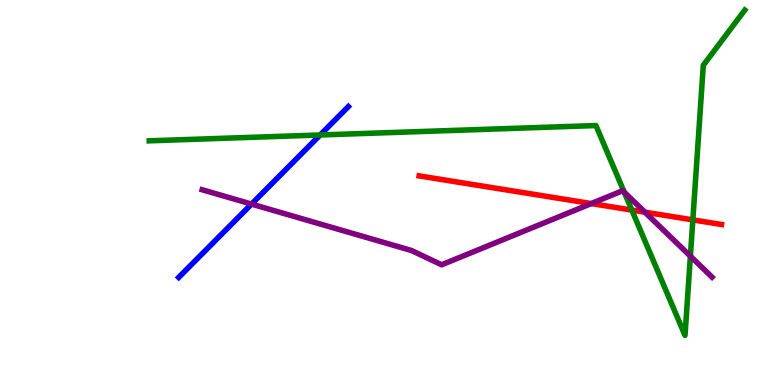[{'lines': ['blue', 'red'], 'intersections': []}, {'lines': ['green', 'red'], 'intersections': [{'x': 8.15, 'y': 4.54}, {'x': 8.94, 'y': 4.29}]}, {'lines': ['purple', 'red'], 'intersections': [{'x': 7.63, 'y': 4.71}, {'x': 8.32, 'y': 4.49}]}, {'lines': ['blue', 'green'], 'intersections': [{'x': 4.13, 'y': 6.49}]}, {'lines': ['blue', 'purple'], 'intersections': [{'x': 3.25, 'y': 4.7}]}, {'lines': ['green', 'purple'], 'intersections': [{'x': 8.05, 'y': 5.01}, {'x': 8.91, 'y': 3.35}]}]